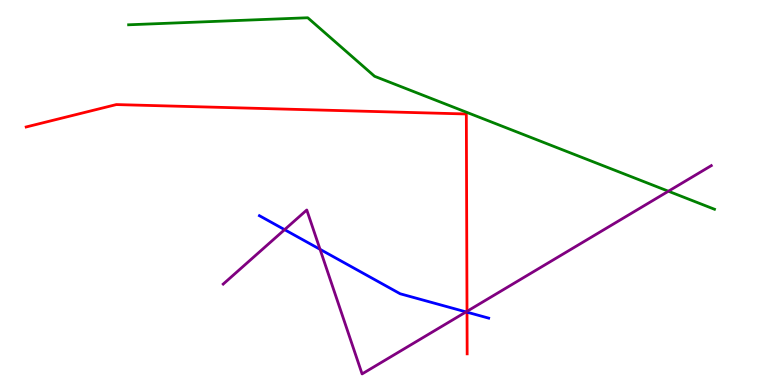[{'lines': ['blue', 'red'], 'intersections': [{'x': 6.03, 'y': 1.89}]}, {'lines': ['green', 'red'], 'intersections': []}, {'lines': ['purple', 'red'], 'intersections': [{'x': 6.03, 'y': 1.91}]}, {'lines': ['blue', 'green'], 'intersections': []}, {'lines': ['blue', 'purple'], 'intersections': [{'x': 3.67, 'y': 4.03}, {'x': 4.13, 'y': 3.52}, {'x': 6.01, 'y': 1.9}]}, {'lines': ['green', 'purple'], 'intersections': [{'x': 8.62, 'y': 5.03}]}]